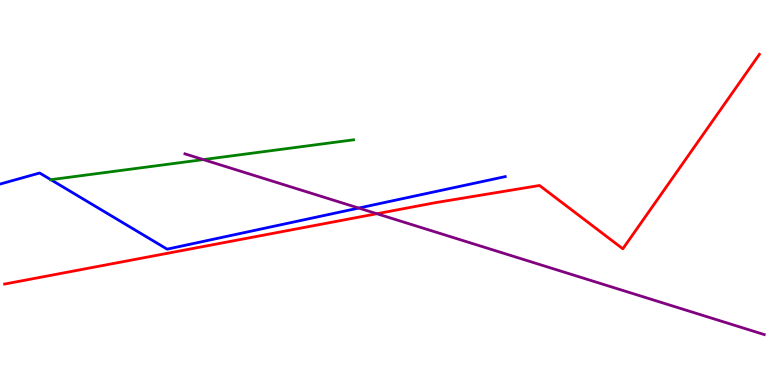[{'lines': ['blue', 'red'], 'intersections': []}, {'lines': ['green', 'red'], 'intersections': []}, {'lines': ['purple', 'red'], 'intersections': [{'x': 4.86, 'y': 4.45}]}, {'lines': ['blue', 'green'], 'intersections': [{'x': 0.656, 'y': 5.33}]}, {'lines': ['blue', 'purple'], 'intersections': [{'x': 4.63, 'y': 4.6}]}, {'lines': ['green', 'purple'], 'intersections': [{'x': 2.62, 'y': 5.85}]}]